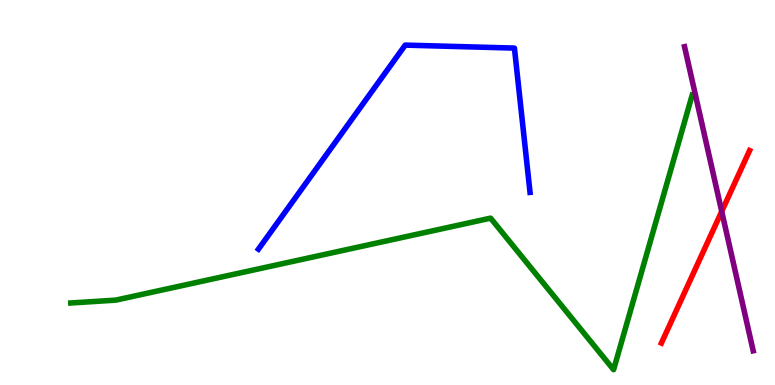[{'lines': ['blue', 'red'], 'intersections': []}, {'lines': ['green', 'red'], 'intersections': []}, {'lines': ['purple', 'red'], 'intersections': [{'x': 9.31, 'y': 4.51}]}, {'lines': ['blue', 'green'], 'intersections': []}, {'lines': ['blue', 'purple'], 'intersections': []}, {'lines': ['green', 'purple'], 'intersections': []}]